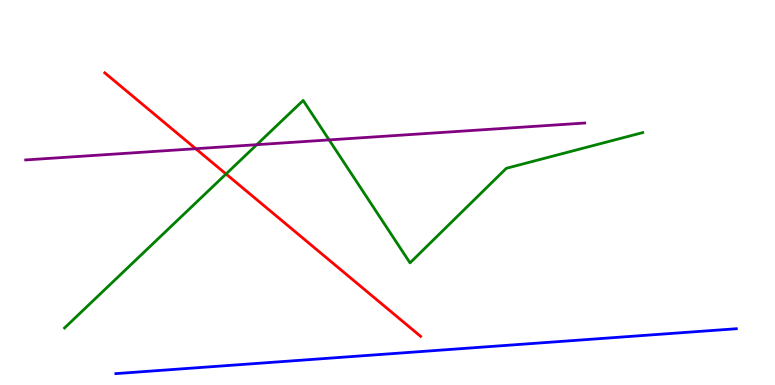[{'lines': ['blue', 'red'], 'intersections': []}, {'lines': ['green', 'red'], 'intersections': [{'x': 2.92, 'y': 5.48}]}, {'lines': ['purple', 'red'], 'intersections': [{'x': 2.53, 'y': 6.14}]}, {'lines': ['blue', 'green'], 'intersections': []}, {'lines': ['blue', 'purple'], 'intersections': []}, {'lines': ['green', 'purple'], 'intersections': [{'x': 3.31, 'y': 6.24}, {'x': 4.25, 'y': 6.37}]}]